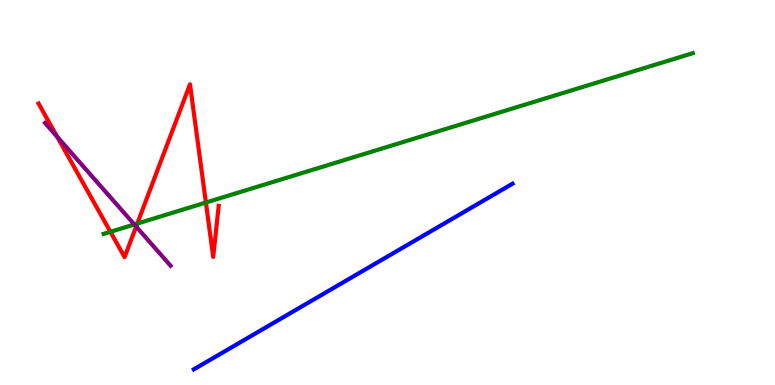[{'lines': ['blue', 'red'], 'intersections': []}, {'lines': ['green', 'red'], 'intersections': [{'x': 1.42, 'y': 3.98}, {'x': 1.77, 'y': 4.19}, {'x': 2.66, 'y': 4.74}]}, {'lines': ['purple', 'red'], 'intersections': [{'x': 0.737, 'y': 6.45}, {'x': 1.76, 'y': 4.12}]}, {'lines': ['blue', 'green'], 'intersections': []}, {'lines': ['blue', 'purple'], 'intersections': []}, {'lines': ['green', 'purple'], 'intersections': [{'x': 1.73, 'y': 4.17}]}]